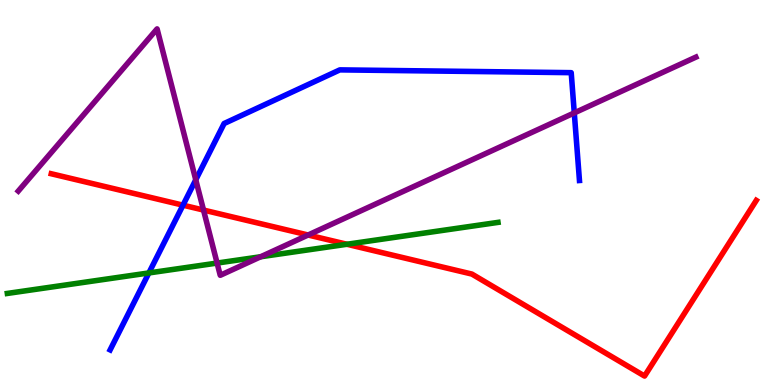[{'lines': ['blue', 'red'], 'intersections': [{'x': 2.36, 'y': 4.67}]}, {'lines': ['green', 'red'], 'intersections': [{'x': 4.48, 'y': 3.66}]}, {'lines': ['purple', 'red'], 'intersections': [{'x': 2.63, 'y': 4.54}, {'x': 3.98, 'y': 3.9}]}, {'lines': ['blue', 'green'], 'intersections': [{'x': 1.92, 'y': 2.91}]}, {'lines': ['blue', 'purple'], 'intersections': [{'x': 2.53, 'y': 5.33}, {'x': 7.41, 'y': 7.07}]}, {'lines': ['green', 'purple'], 'intersections': [{'x': 2.8, 'y': 3.17}, {'x': 3.36, 'y': 3.33}]}]